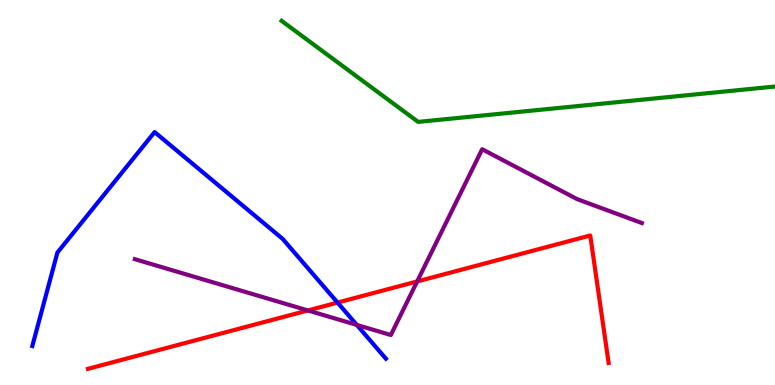[{'lines': ['blue', 'red'], 'intersections': [{'x': 4.36, 'y': 2.14}]}, {'lines': ['green', 'red'], 'intersections': []}, {'lines': ['purple', 'red'], 'intersections': [{'x': 3.97, 'y': 1.94}, {'x': 5.38, 'y': 2.69}]}, {'lines': ['blue', 'green'], 'intersections': []}, {'lines': ['blue', 'purple'], 'intersections': [{'x': 4.6, 'y': 1.56}]}, {'lines': ['green', 'purple'], 'intersections': []}]